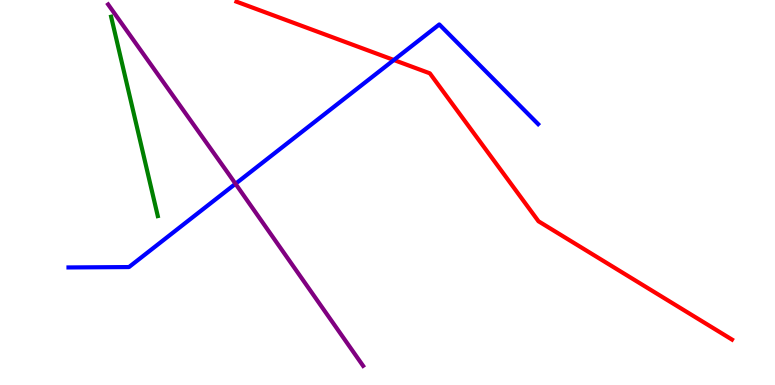[{'lines': ['blue', 'red'], 'intersections': [{'x': 5.08, 'y': 8.44}]}, {'lines': ['green', 'red'], 'intersections': []}, {'lines': ['purple', 'red'], 'intersections': []}, {'lines': ['blue', 'green'], 'intersections': []}, {'lines': ['blue', 'purple'], 'intersections': [{'x': 3.04, 'y': 5.23}]}, {'lines': ['green', 'purple'], 'intersections': []}]